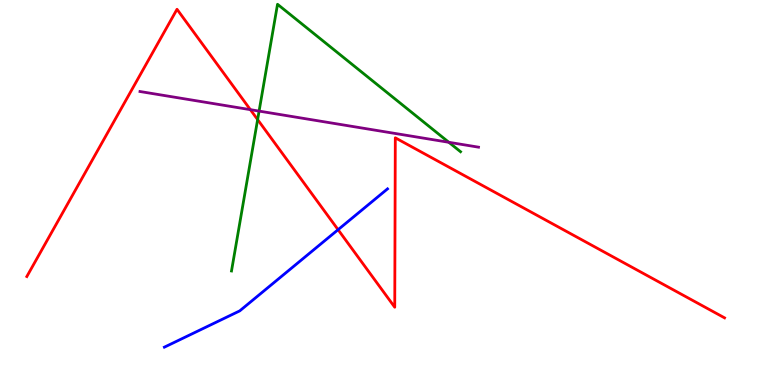[{'lines': ['blue', 'red'], 'intersections': [{'x': 4.36, 'y': 4.03}]}, {'lines': ['green', 'red'], 'intersections': [{'x': 3.32, 'y': 6.89}]}, {'lines': ['purple', 'red'], 'intersections': [{'x': 3.23, 'y': 7.15}]}, {'lines': ['blue', 'green'], 'intersections': []}, {'lines': ['blue', 'purple'], 'intersections': []}, {'lines': ['green', 'purple'], 'intersections': [{'x': 3.34, 'y': 7.11}, {'x': 5.79, 'y': 6.3}]}]